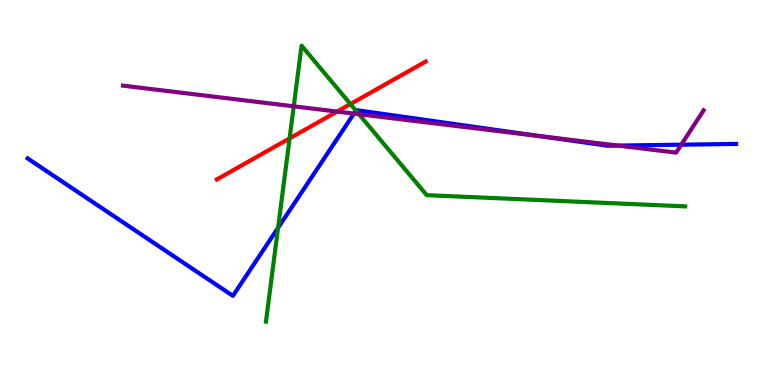[{'lines': ['blue', 'red'], 'intersections': []}, {'lines': ['green', 'red'], 'intersections': [{'x': 3.74, 'y': 6.41}, {'x': 4.52, 'y': 7.3}]}, {'lines': ['purple', 'red'], 'intersections': [{'x': 4.35, 'y': 7.1}]}, {'lines': ['blue', 'green'], 'intersections': [{'x': 3.59, 'y': 4.08}, {'x': 4.59, 'y': 7.13}]}, {'lines': ['blue', 'purple'], 'intersections': [{'x': 4.57, 'y': 7.05}, {'x': 6.97, 'y': 6.46}, {'x': 7.97, 'y': 6.22}, {'x': 8.79, 'y': 6.24}]}, {'lines': ['green', 'purple'], 'intersections': [{'x': 3.79, 'y': 7.24}, {'x': 4.63, 'y': 7.03}]}]